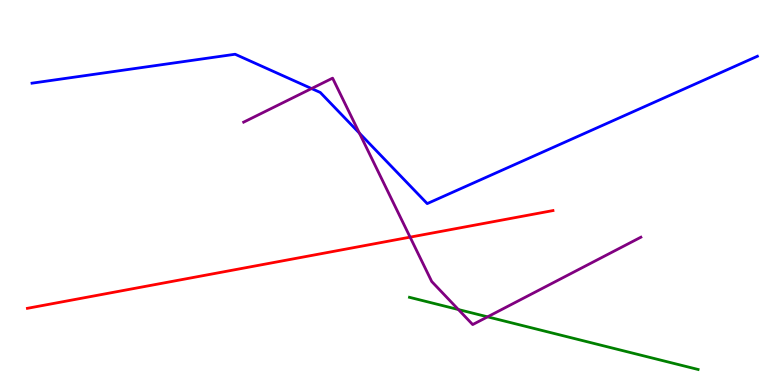[{'lines': ['blue', 'red'], 'intersections': []}, {'lines': ['green', 'red'], 'intersections': []}, {'lines': ['purple', 'red'], 'intersections': [{'x': 5.29, 'y': 3.84}]}, {'lines': ['blue', 'green'], 'intersections': []}, {'lines': ['blue', 'purple'], 'intersections': [{'x': 4.02, 'y': 7.7}, {'x': 4.64, 'y': 6.54}]}, {'lines': ['green', 'purple'], 'intersections': [{'x': 5.91, 'y': 1.96}, {'x': 6.29, 'y': 1.77}]}]